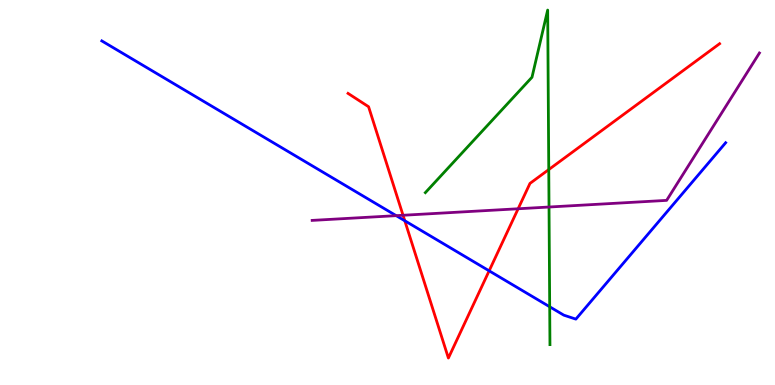[{'lines': ['blue', 'red'], 'intersections': [{'x': 5.22, 'y': 4.27}, {'x': 6.31, 'y': 2.97}]}, {'lines': ['green', 'red'], 'intersections': [{'x': 7.08, 'y': 5.6}]}, {'lines': ['purple', 'red'], 'intersections': [{'x': 5.2, 'y': 4.41}, {'x': 6.69, 'y': 4.58}]}, {'lines': ['blue', 'green'], 'intersections': [{'x': 7.09, 'y': 2.03}]}, {'lines': ['blue', 'purple'], 'intersections': [{'x': 5.11, 'y': 4.4}]}, {'lines': ['green', 'purple'], 'intersections': [{'x': 7.08, 'y': 4.62}]}]